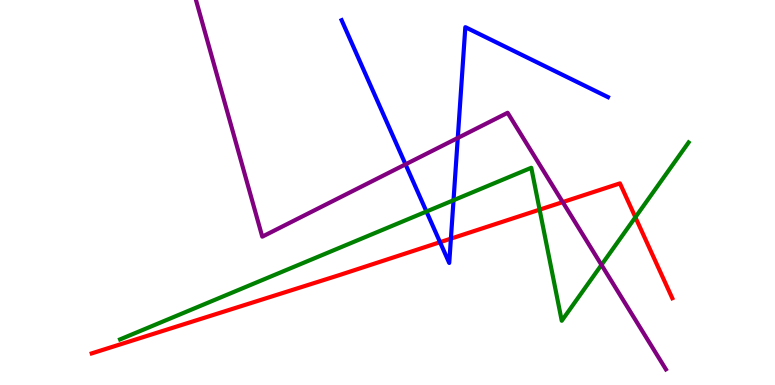[{'lines': ['blue', 'red'], 'intersections': [{'x': 5.68, 'y': 3.71}, {'x': 5.82, 'y': 3.8}]}, {'lines': ['green', 'red'], 'intersections': [{'x': 6.96, 'y': 4.55}, {'x': 8.2, 'y': 4.36}]}, {'lines': ['purple', 'red'], 'intersections': [{'x': 7.26, 'y': 4.75}]}, {'lines': ['blue', 'green'], 'intersections': [{'x': 5.5, 'y': 4.51}, {'x': 5.85, 'y': 4.8}]}, {'lines': ['blue', 'purple'], 'intersections': [{'x': 5.23, 'y': 5.73}, {'x': 5.91, 'y': 6.42}]}, {'lines': ['green', 'purple'], 'intersections': [{'x': 7.76, 'y': 3.12}]}]